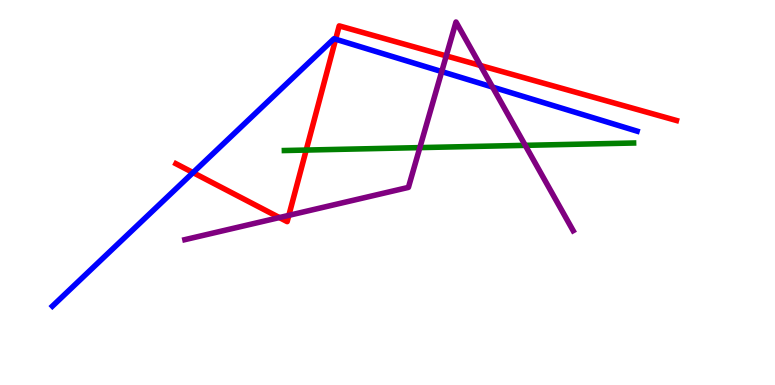[{'lines': ['blue', 'red'], 'intersections': [{'x': 2.49, 'y': 5.52}, {'x': 4.33, 'y': 8.98}]}, {'lines': ['green', 'red'], 'intersections': [{'x': 3.95, 'y': 6.1}]}, {'lines': ['purple', 'red'], 'intersections': [{'x': 3.6, 'y': 4.35}, {'x': 3.73, 'y': 4.41}, {'x': 5.76, 'y': 8.55}, {'x': 6.2, 'y': 8.3}]}, {'lines': ['blue', 'green'], 'intersections': []}, {'lines': ['blue', 'purple'], 'intersections': [{'x': 5.7, 'y': 8.14}, {'x': 6.36, 'y': 7.74}]}, {'lines': ['green', 'purple'], 'intersections': [{'x': 5.42, 'y': 6.17}, {'x': 6.78, 'y': 6.22}]}]